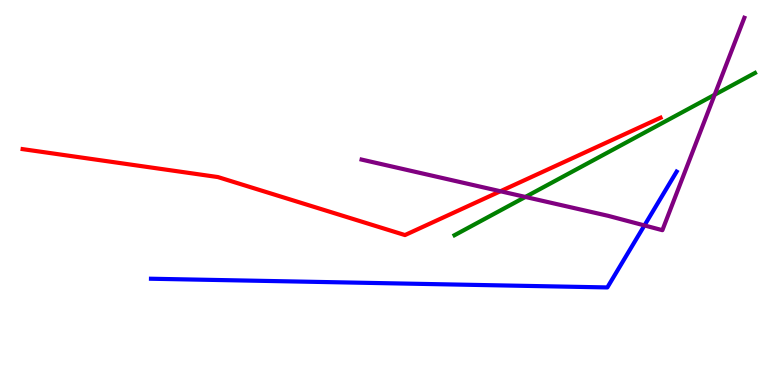[{'lines': ['blue', 'red'], 'intersections': []}, {'lines': ['green', 'red'], 'intersections': []}, {'lines': ['purple', 'red'], 'intersections': [{'x': 6.46, 'y': 5.03}]}, {'lines': ['blue', 'green'], 'intersections': []}, {'lines': ['blue', 'purple'], 'intersections': [{'x': 8.32, 'y': 4.14}]}, {'lines': ['green', 'purple'], 'intersections': [{'x': 6.78, 'y': 4.88}, {'x': 9.22, 'y': 7.54}]}]